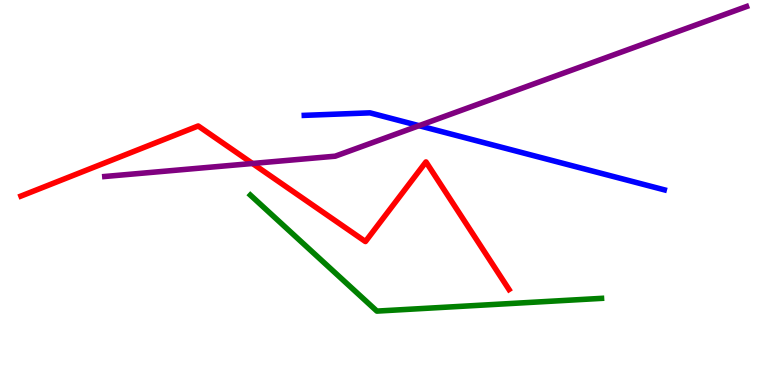[{'lines': ['blue', 'red'], 'intersections': []}, {'lines': ['green', 'red'], 'intersections': []}, {'lines': ['purple', 'red'], 'intersections': [{'x': 3.26, 'y': 5.75}]}, {'lines': ['blue', 'green'], 'intersections': []}, {'lines': ['blue', 'purple'], 'intersections': [{'x': 5.41, 'y': 6.74}]}, {'lines': ['green', 'purple'], 'intersections': []}]